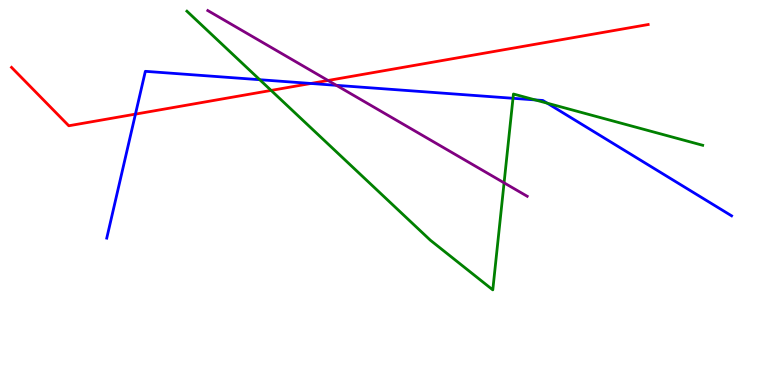[{'lines': ['blue', 'red'], 'intersections': [{'x': 1.75, 'y': 7.04}, {'x': 4.01, 'y': 7.83}]}, {'lines': ['green', 'red'], 'intersections': [{'x': 3.5, 'y': 7.65}]}, {'lines': ['purple', 'red'], 'intersections': [{'x': 4.23, 'y': 7.91}]}, {'lines': ['blue', 'green'], 'intersections': [{'x': 3.35, 'y': 7.93}, {'x': 6.62, 'y': 7.45}, {'x': 6.91, 'y': 7.4}, {'x': 7.06, 'y': 7.32}]}, {'lines': ['blue', 'purple'], 'intersections': [{'x': 4.34, 'y': 7.78}]}, {'lines': ['green', 'purple'], 'intersections': [{'x': 6.5, 'y': 5.25}]}]